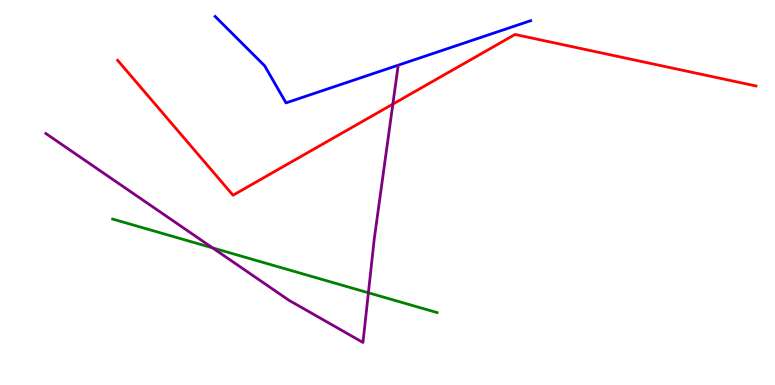[{'lines': ['blue', 'red'], 'intersections': []}, {'lines': ['green', 'red'], 'intersections': []}, {'lines': ['purple', 'red'], 'intersections': [{'x': 5.07, 'y': 7.3}]}, {'lines': ['blue', 'green'], 'intersections': []}, {'lines': ['blue', 'purple'], 'intersections': []}, {'lines': ['green', 'purple'], 'intersections': [{'x': 2.74, 'y': 3.56}, {'x': 4.75, 'y': 2.4}]}]